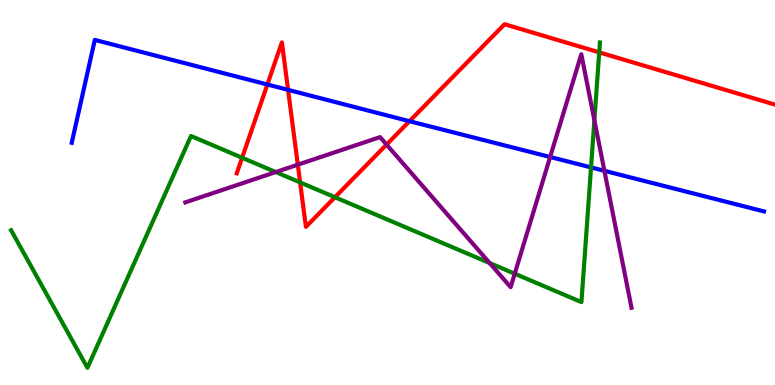[{'lines': ['blue', 'red'], 'intersections': [{'x': 3.45, 'y': 7.81}, {'x': 3.72, 'y': 7.67}, {'x': 5.28, 'y': 6.85}]}, {'lines': ['green', 'red'], 'intersections': [{'x': 3.12, 'y': 5.9}, {'x': 3.87, 'y': 5.26}, {'x': 4.32, 'y': 4.88}, {'x': 7.73, 'y': 8.64}]}, {'lines': ['purple', 'red'], 'intersections': [{'x': 3.84, 'y': 5.72}, {'x': 4.99, 'y': 6.24}]}, {'lines': ['blue', 'green'], 'intersections': [{'x': 7.63, 'y': 5.65}]}, {'lines': ['blue', 'purple'], 'intersections': [{'x': 7.1, 'y': 5.92}, {'x': 7.8, 'y': 5.56}]}, {'lines': ['green', 'purple'], 'intersections': [{'x': 3.56, 'y': 5.53}, {'x': 6.32, 'y': 3.17}, {'x': 6.64, 'y': 2.89}, {'x': 7.67, 'y': 6.88}]}]